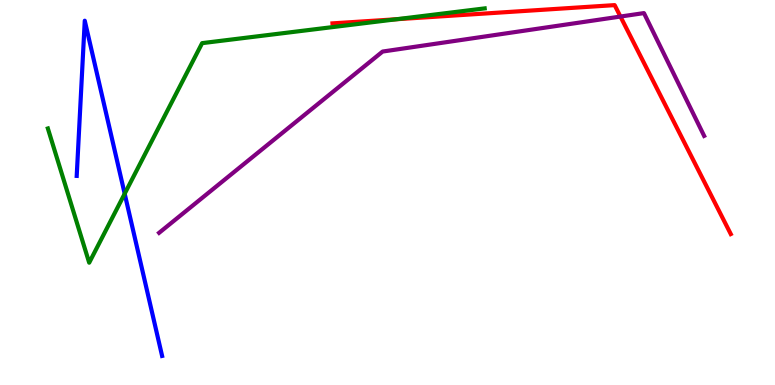[{'lines': ['blue', 'red'], 'intersections': []}, {'lines': ['green', 'red'], 'intersections': [{'x': 5.12, 'y': 9.5}]}, {'lines': ['purple', 'red'], 'intersections': [{'x': 8.01, 'y': 9.57}]}, {'lines': ['blue', 'green'], 'intersections': [{'x': 1.61, 'y': 4.97}]}, {'lines': ['blue', 'purple'], 'intersections': []}, {'lines': ['green', 'purple'], 'intersections': []}]